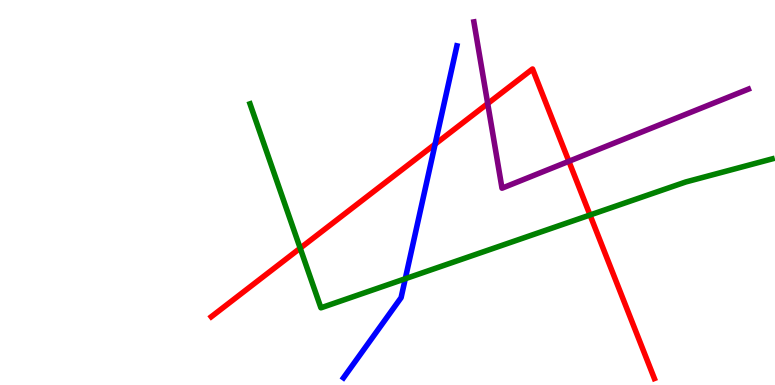[{'lines': ['blue', 'red'], 'intersections': [{'x': 5.61, 'y': 6.26}]}, {'lines': ['green', 'red'], 'intersections': [{'x': 3.87, 'y': 3.55}, {'x': 7.61, 'y': 4.42}]}, {'lines': ['purple', 'red'], 'intersections': [{'x': 6.29, 'y': 7.31}, {'x': 7.34, 'y': 5.81}]}, {'lines': ['blue', 'green'], 'intersections': [{'x': 5.23, 'y': 2.76}]}, {'lines': ['blue', 'purple'], 'intersections': []}, {'lines': ['green', 'purple'], 'intersections': []}]